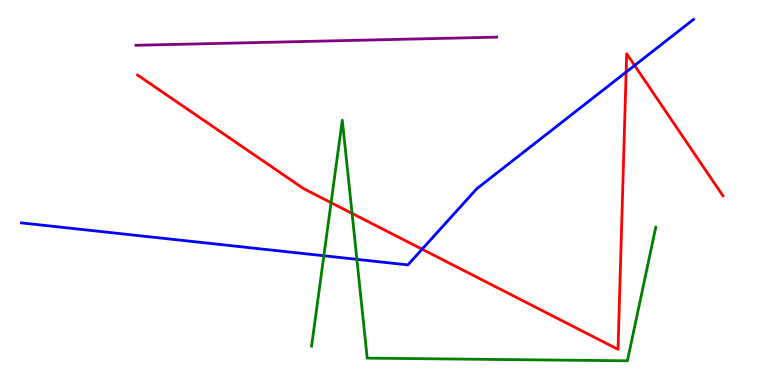[{'lines': ['blue', 'red'], 'intersections': [{'x': 5.45, 'y': 3.53}, {'x': 8.08, 'y': 8.13}, {'x': 8.19, 'y': 8.3}]}, {'lines': ['green', 'red'], 'intersections': [{'x': 4.27, 'y': 4.74}, {'x': 4.54, 'y': 4.46}]}, {'lines': ['purple', 'red'], 'intersections': []}, {'lines': ['blue', 'green'], 'intersections': [{'x': 4.18, 'y': 3.36}, {'x': 4.6, 'y': 3.26}]}, {'lines': ['blue', 'purple'], 'intersections': []}, {'lines': ['green', 'purple'], 'intersections': []}]